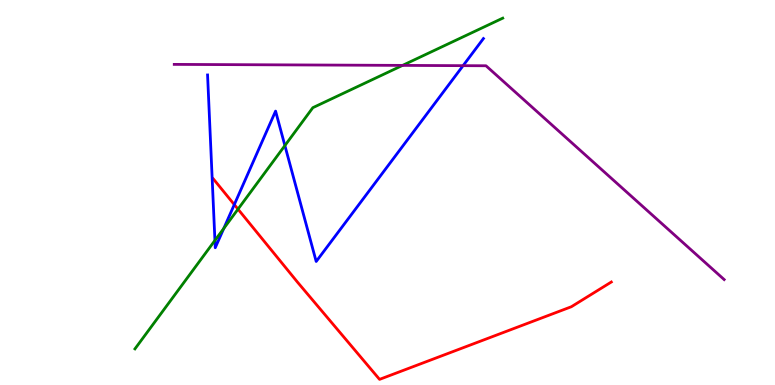[{'lines': ['blue', 'red'], 'intersections': [{'x': 3.02, 'y': 4.69}]}, {'lines': ['green', 'red'], 'intersections': [{'x': 3.07, 'y': 4.57}]}, {'lines': ['purple', 'red'], 'intersections': []}, {'lines': ['blue', 'green'], 'intersections': [{'x': 2.77, 'y': 3.75}, {'x': 2.89, 'y': 4.07}, {'x': 3.68, 'y': 6.22}]}, {'lines': ['blue', 'purple'], 'intersections': [{'x': 5.98, 'y': 8.29}]}, {'lines': ['green', 'purple'], 'intersections': [{'x': 5.19, 'y': 8.3}]}]